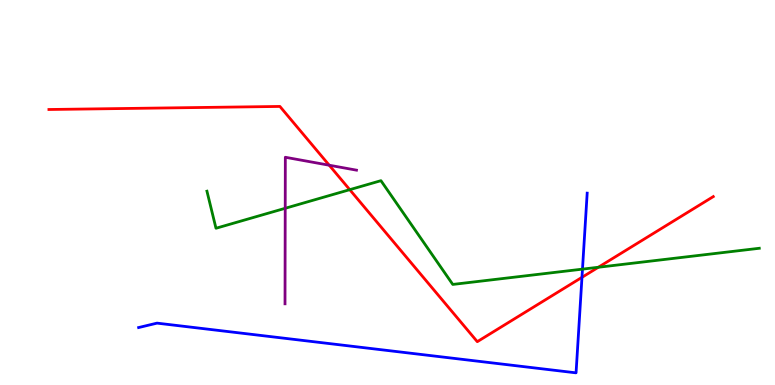[{'lines': ['blue', 'red'], 'intersections': [{'x': 7.51, 'y': 2.8}]}, {'lines': ['green', 'red'], 'intersections': [{'x': 4.51, 'y': 5.07}, {'x': 7.72, 'y': 3.06}]}, {'lines': ['purple', 'red'], 'intersections': [{'x': 4.25, 'y': 5.71}]}, {'lines': ['blue', 'green'], 'intersections': [{'x': 7.52, 'y': 3.01}]}, {'lines': ['blue', 'purple'], 'intersections': []}, {'lines': ['green', 'purple'], 'intersections': [{'x': 3.68, 'y': 4.59}]}]